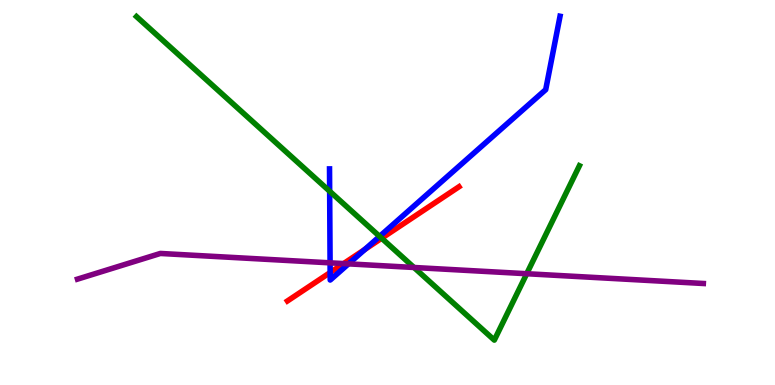[{'lines': ['blue', 'red'], 'intersections': [{'x': 4.26, 'y': 2.92}, {'x': 4.71, 'y': 3.52}]}, {'lines': ['green', 'red'], 'intersections': [{'x': 4.92, 'y': 3.81}]}, {'lines': ['purple', 'red'], 'intersections': [{'x': 4.43, 'y': 3.15}]}, {'lines': ['blue', 'green'], 'intersections': [{'x': 4.25, 'y': 5.03}, {'x': 4.9, 'y': 3.86}]}, {'lines': ['blue', 'purple'], 'intersections': [{'x': 4.26, 'y': 3.17}, {'x': 4.5, 'y': 3.15}]}, {'lines': ['green', 'purple'], 'intersections': [{'x': 5.34, 'y': 3.05}, {'x': 6.8, 'y': 2.89}]}]